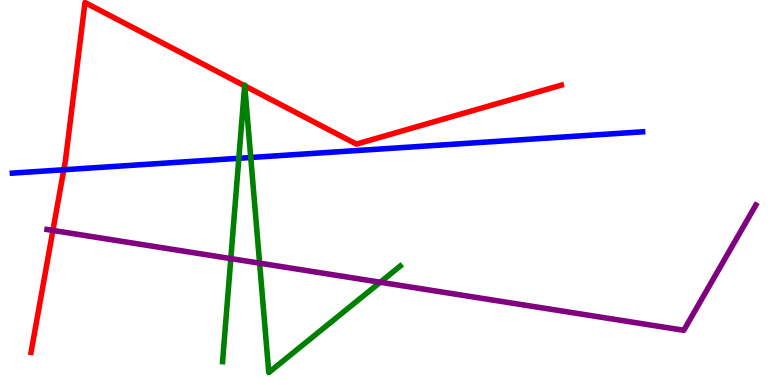[{'lines': ['blue', 'red'], 'intersections': [{'x': 0.823, 'y': 5.59}]}, {'lines': ['green', 'red'], 'intersections': [{'x': 3.16, 'y': 7.77}, {'x': 3.16, 'y': 7.77}]}, {'lines': ['purple', 'red'], 'intersections': [{'x': 0.683, 'y': 4.01}]}, {'lines': ['blue', 'green'], 'intersections': [{'x': 3.08, 'y': 5.89}, {'x': 3.24, 'y': 5.91}]}, {'lines': ['blue', 'purple'], 'intersections': []}, {'lines': ['green', 'purple'], 'intersections': [{'x': 2.98, 'y': 3.28}, {'x': 3.35, 'y': 3.16}, {'x': 4.91, 'y': 2.67}]}]